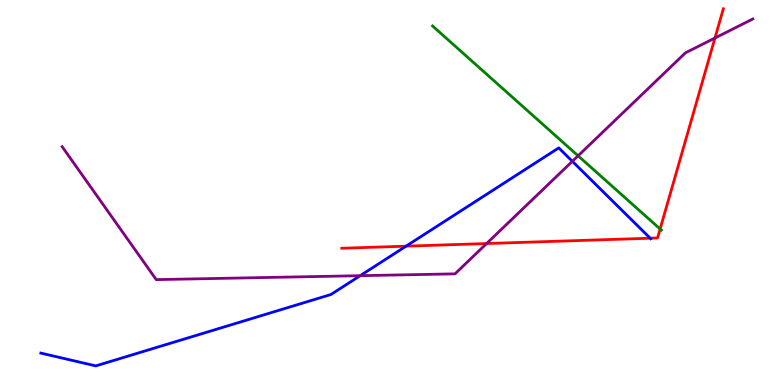[{'lines': ['blue', 'red'], 'intersections': [{'x': 5.24, 'y': 3.61}, {'x': 8.39, 'y': 3.81}]}, {'lines': ['green', 'red'], 'intersections': [{'x': 8.52, 'y': 4.05}]}, {'lines': ['purple', 'red'], 'intersections': [{'x': 6.28, 'y': 3.67}, {'x': 9.23, 'y': 9.01}]}, {'lines': ['blue', 'green'], 'intersections': []}, {'lines': ['blue', 'purple'], 'intersections': [{'x': 4.65, 'y': 2.84}, {'x': 7.38, 'y': 5.81}]}, {'lines': ['green', 'purple'], 'intersections': [{'x': 7.46, 'y': 5.95}]}]